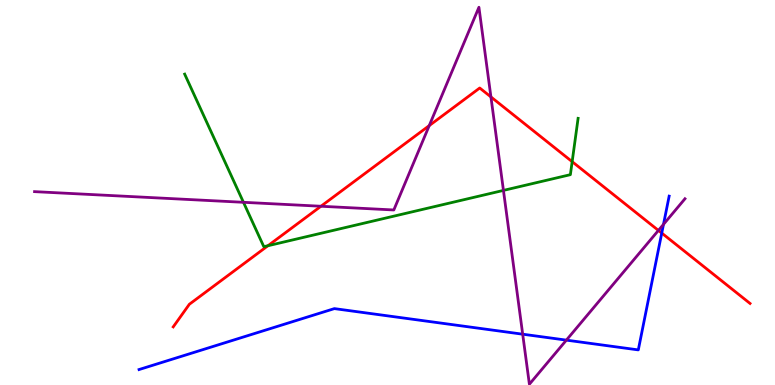[{'lines': ['blue', 'red'], 'intersections': [{'x': 8.54, 'y': 3.95}]}, {'lines': ['green', 'red'], 'intersections': [{'x': 3.46, 'y': 3.62}, {'x': 7.38, 'y': 5.8}]}, {'lines': ['purple', 'red'], 'intersections': [{'x': 4.14, 'y': 4.64}, {'x': 5.54, 'y': 6.74}, {'x': 6.33, 'y': 7.48}, {'x': 8.5, 'y': 4.02}]}, {'lines': ['blue', 'green'], 'intersections': []}, {'lines': ['blue', 'purple'], 'intersections': [{'x': 6.74, 'y': 1.32}, {'x': 7.31, 'y': 1.17}, {'x': 8.56, 'y': 4.17}]}, {'lines': ['green', 'purple'], 'intersections': [{'x': 3.14, 'y': 4.75}, {'x': 6.5, 'y': 5.05}]}]